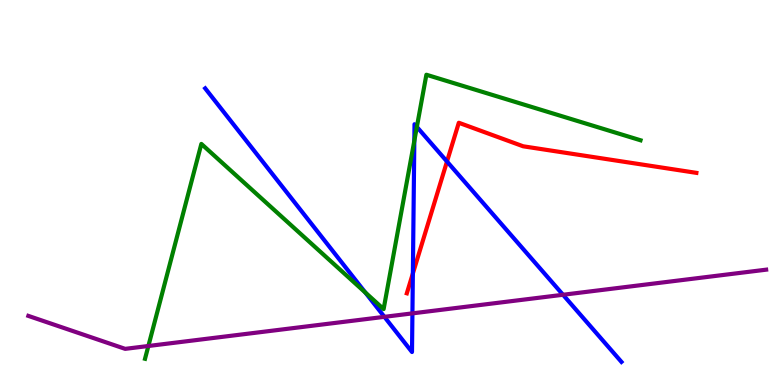[{'lines': ['blue', 'red'], 'intersections': [{'x': 5.33, 'y': 2.9}, {'x': 5.77, 'y': 5.8}]}, {'lines': ['green', 'red'], 'intersections': []}, {'lines': ['purple', 'red'], 'intersections': []}, {'lines': ['blue', 'green'], 'intersections': [{'x': 4.71, 'y': 2.4}, {'x': 5.35, 'y': 6.34}, {'x': 5.38, 'y': 6.7}]}, {'lines': ['blue', 'purple'], 'intersections': [{'x': 4.96, 'y': 1.77}, {'x': 5.32, 'y': 1.86}, {'x': 7.26, 'y': 2.34}]}, {'lines': ['green', 'purple'], 'intersections': [{'x': 1.91, 'y': 1.01}]}]